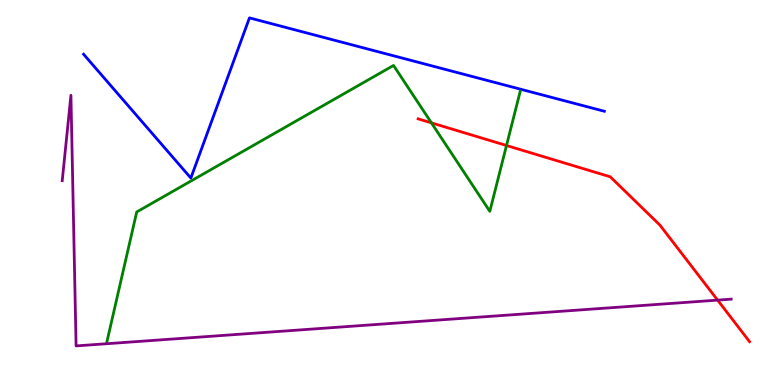[{'lines': ['blue', 'red'], 'intersections': []}, {'lines': ['green', 'red'], 'intersections': [{'x': 5.57, 'y': 6.81}, {'x': 6.54, 'y': 6.22}]}, {'lines': ['purple', 'red'], 'intersections': [{'x': 9.26, 'y': 2.2}]}, {'lines': ['blue', 'green'], 'intersections': []}, {'lines': ['blue', 'purple'], 'intersections': []}, {'lines': ['green', 'purple'], 'intersections': []}]